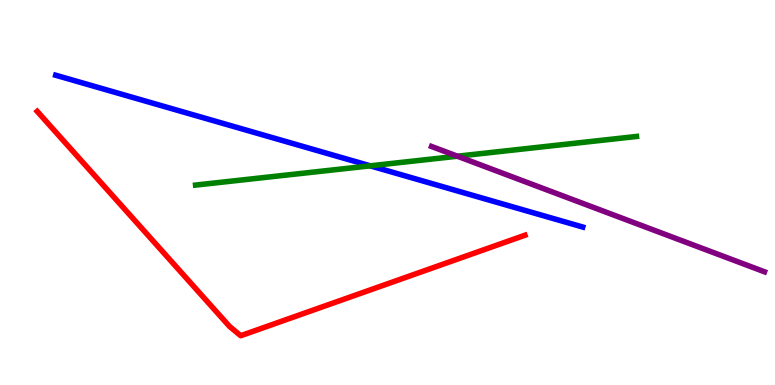[{'lines': ['blue', 'red'], 'intersections': []}, {'lines': ['green', 'red'], 'intersections': []}, {'lines': ['purple', 'red'], 'intersections': []}, {'lines': ['blue', 'green'], 'intersections': [{'x': 4.78, 'y': 5.69}]}, {'lines': ['blue', 'purple'], 'intersections': []}, {'lines': ['green', 'purple'], 'intersections': [{'x': 5.9, 'y': 5.94}]}]